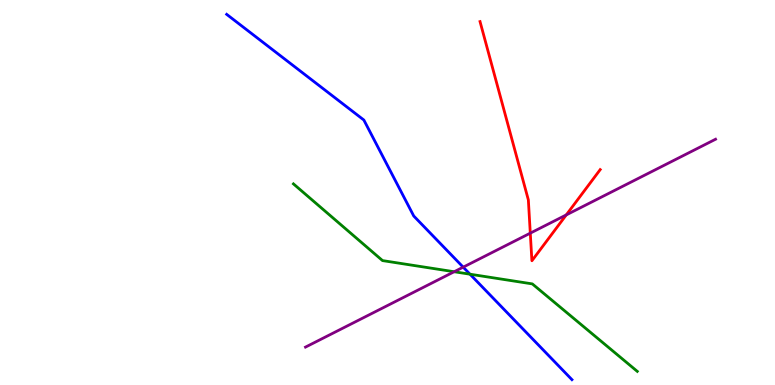[{'lines': ['blue', 'red'], 'intersections': []}, {'lines': ['green', 'red'], 'intersections': []}, {'lines': ['purple', 'red'], 'intersections': [{'x': 6.84, 'y': 3.94}, {'x': 7.31, 'y': 4.42}]}, {'lines': ['blue', 'green'], 'intersections': [{'x': 6.06, 'y': 2.88}]}, {'lines': ['blue', 'purple'], 'intersections': [{'x': 5.98, 'y': 3.06}]}, {'lines': ['green', 'purple'], 'intersections': [{'x': 5.86, 'y': 2.94}]}]